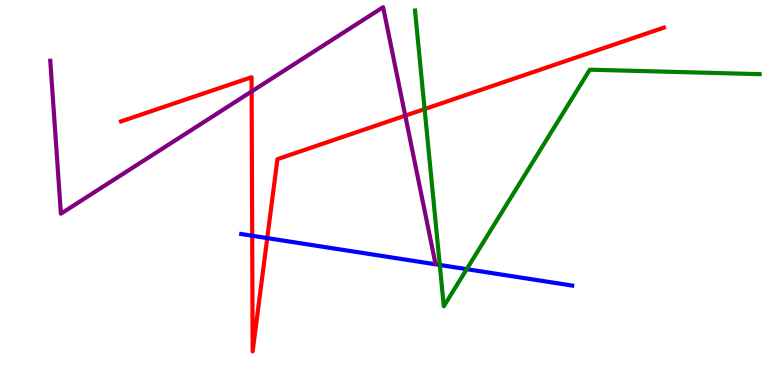[{'lines': ['blue', 'red'], 'intersections': [{'x': 3.25, 'y': 3.88}, {'x': 3.45, 'y': 3.82}]}, {'lines': ['green', 'red'], 'intersections': [{'x': 5.48, 'y': 7.17}]}, {'lines': ['purple', 'red'], 'intersections': [{'x': 3.25, 'y': 7.62}, {'x': 5.23, 'y': 7.0}]}, {'lines': ['blue', 'green'], 'intersections': [{'x': 5.67, 'y': 3.12}, {'x': 6.02, 'y': 3.01}]}, {'lines': ['blue', 'purple'], 'intersections': []}, {'lines': ['green', 'purple'], 'intersections': []}]